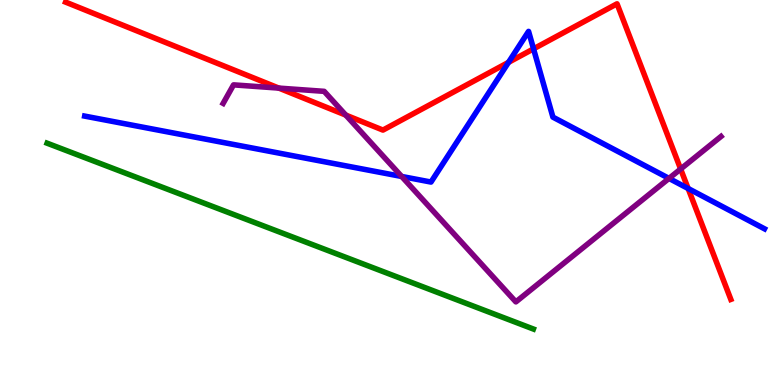[{'lines': ['blue', 'red'], 'intersections': [{'x': 6.56, 'y': 8.38}, {'x': 6.88, 'y': 8.73}, {'x': 8.88, 'y': 5.1}]}, {'lines': ['green', 'red'], 'intersections': []}, {'lines': ['purple', 'red'], 'intersections': [{'x': 3.6, 'y': 7.71}, {'x': 4.46, 'y': 7.01}, {'x': 8.78, 'y': 5.61}]}, {'lines': ['blue', 'green'], 'intersections': []}, {'lines': ['blue', 'purple'], 'intersections': [{'x': 5.18, 'y': 5.42}, {'x': 8.63, 'y': 5.37}]}, {'lines': ['green', 'purple'], 'intersections': []}]